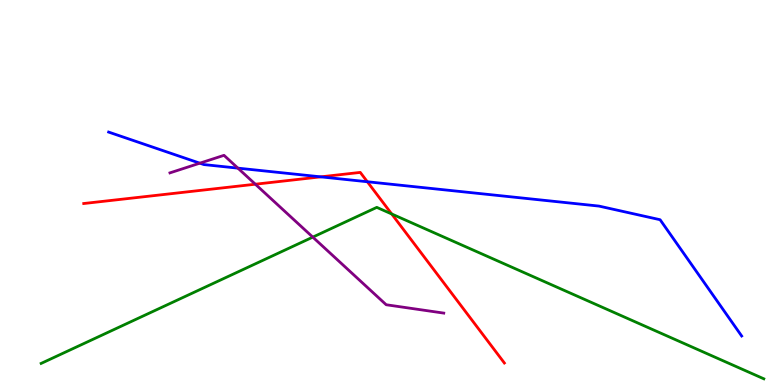[{'lines': ['blue', 'red'], 'intersections': [{'x': 4.14, 'y': 5.41}, {'x': 4.74, 'y': 5.28}]}, {'lines': ['green', 'red'], 'intersections': [{'x': 5.05, 'y': 4.44}]}, {'lines': ['purple', 'red'], 'intersections': [{'x': 3.29, 'y': 5.22}]}, {'lines': ['blue', 'green'], 'intersections': []}, {'lines': ['blue', 'purple'], 'intersections': [{'x': 2.58, 'y': 5.76}, {'x': 3.07, 'y': 5.63}]}, {'lines': ['green', 'purple'], 'intersections': [{'x': 4.04, 'y': 3.84}]}]